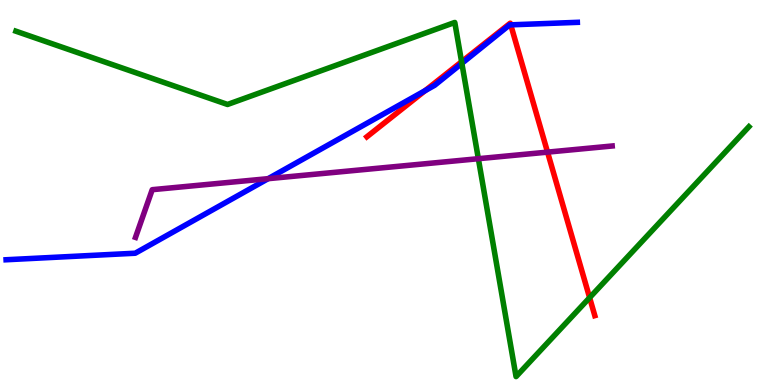[{'lines': ['blue', 'red'], 'intersections': [{'x': 5.49, 'y': 7.65}, {'x': 6.59, 'y': 9.35}]}, {'lines': ['green', 'red'], 'intersections': [{'x': 5.96, 'y': 8.4}, {'x': 7.61, 'y': 2.27}]}, {'lines': ['purple', 'red'], 'intersections': [{'x': 7.07, 'y': 6.05}]}, {'lines': ['blue', 'green'], 'intersections': [{'x': 5.96, 'y': 8.35}]}, {'lines': ['blue', 'purple'], 'intersections': [{'x': 3.46, 'y': 5.36}]}, {'lines': ['green', 'purple'], 'intersections': [{'x': 6.17, 'y': 5.88}]}]